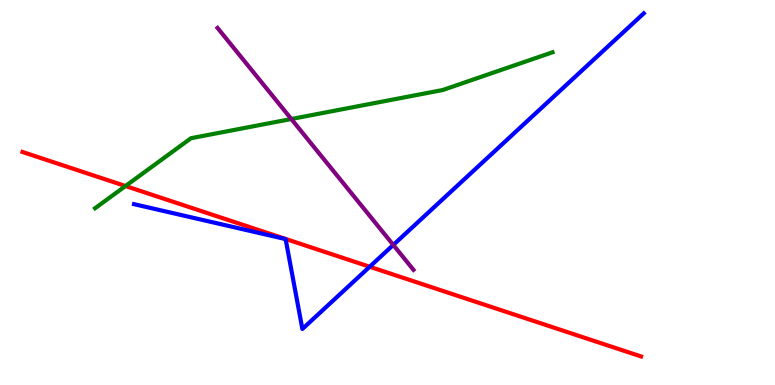[{'lines': ['blue', 'red'], 'intersections': [{'x': 4.77, 'y': 3.07}]}, {'lines': ['green', 'red'], 'intersections': [{'x': 1.62, 'y': 5.17}]}, {'lines': ['purple', 'red'], 'intersections': []}, {'lines': ['blue', 'green'], 'intersections': []}, {'lines': ['blue', 'purple'], 'intersections': [{'x': 5.07, 'y': 3.64}]}, {'lines': ['green', 'purple'], 'intersections': [{'x': 3.76, 'y': 6.91}]}]